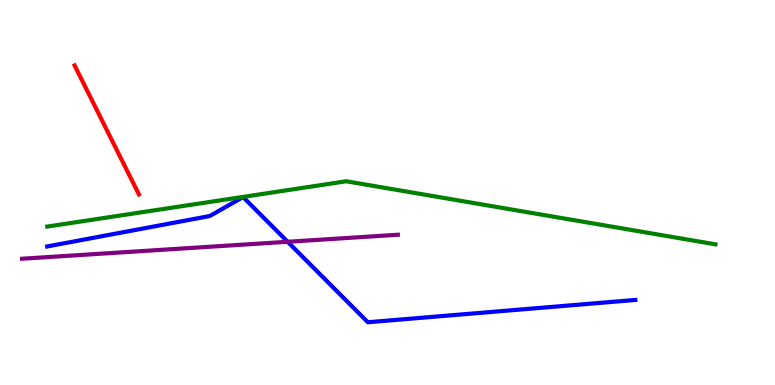[{'lines': ['blue', 'red'], 'intersections': []}, {'lines': ['green', 'red'], 'intersections': []}, {'lines': ['purple', 'red'], 'intersections': []}, {'lines': ['blue', 'green'], 'intersections': []}, {'lines': ['blue', 'purple'], 'intersections': [{'x': 3.71, 'y': 3.72}]}, {'lines': ['green', 'purple'], 'intersections': []}]